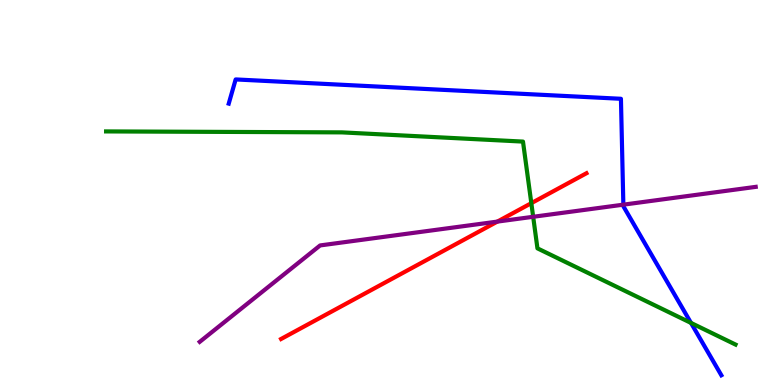[{'lines': ['blue', 'red'], 'intersections': []}, {'lines': ['green', 'red'], 'intersections': [{'x': 6.86, 'y': 4.72}]}, {'lines': ['purple', 'red'], 'intersections': [{'x': 6.42, 'y': 4.24}]}, {'lines': ['blue', 'green'], 'intersections': [{'x': 8.92, 'y': 1.61}]}, {'lines': ['blue', 'purple'], 'intersections': [{'x': 8.04, 'y': 4.68}]}, {'lines': ['green', 'purple'], 'intersections': [{'x': 6.88, 'y': 4.37}]}]